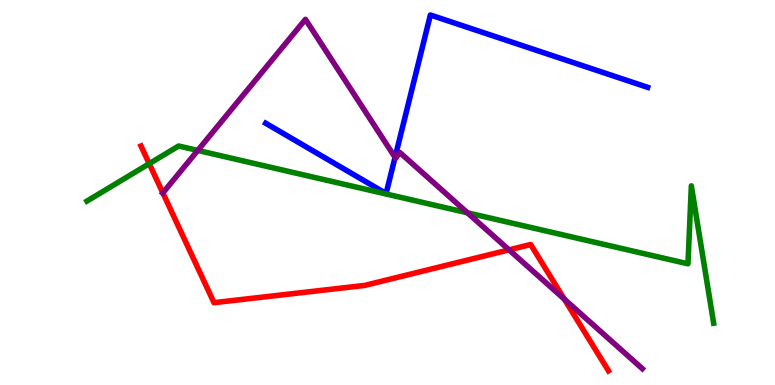[{'lines': ['blue', 'red'], 'intersections': []}, {'lines': ['green', 'red'], 'intersections': [{'x': 1.93, 'y': 5.75}]}, {'lines': ['purple', 'red'], 'intersections': [{'x': 2.1, 'y': 4.99}, {'x': 6.57, 'y': 3.51}, {'x': 7.28, 'y': 2.23}]}, {'lines': ['blue', 'green'], 'intersections': []}, {'lines': ['blue', 'purple'], 'intersections': [{'x': 5.1, 'y': 5.91}]}, {'lines': ['green', 'purple'], 'intersections': [{'x': 2.55, 'y': 6.09}, {'x': 6.03, 'y': 4.47}]}]